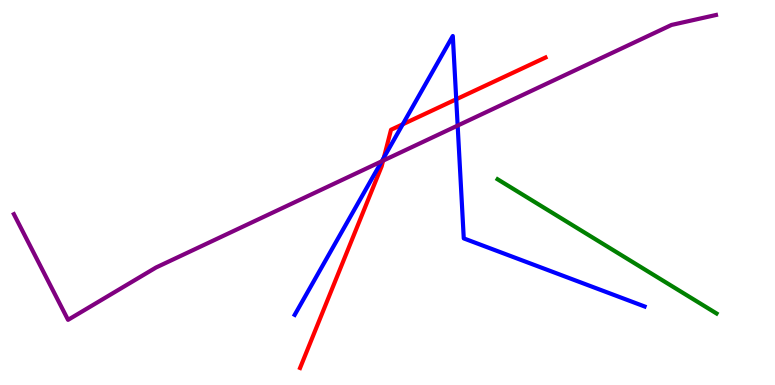[{'lines': ['blue', 'red'], 'intersections': [{'x': 4.95, 'y': 5.91}, {'x': 5.2, 'y': 6.77}, {'x': 5.89, 'y': 7.42}]}, {'lines': ['green', 'red'], 'intersections': []}, {'lines': ['purple', 'red'], 'intersections': [{'x': 4.94, 'y': 5.83}]}, {'lines': ['blue', 'green'], 'intersections': []}, {'lines': ['blue', 'purple'], 'intersections': [{'x': 4.93, 'y': 5.81}, {'x': 5.91, 'y': 6.74}]}, {'lines': ['green', 'purple'], 'intersections': []}]